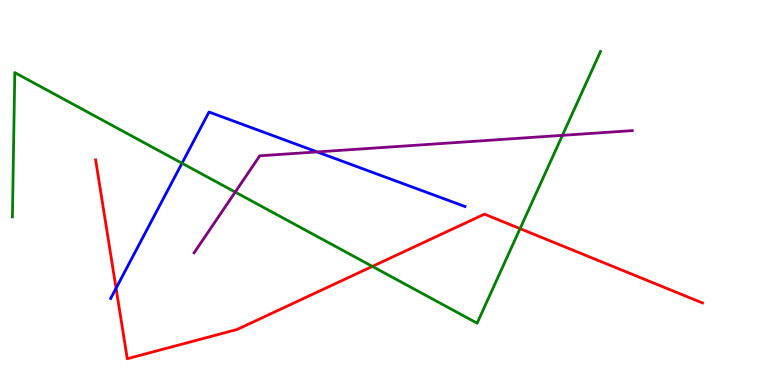[{'lines': ['blue', 'red'], 'intersections': [{'x': 1.5, 'y': 2.51}]}, {'lines': ['green', 'red'], 'intersections': [{'x': 4.8, 'y': 3.08}, {'x': 6.71, 'y': 4.06}]}, {'lines': ['purple', 'red'], 'intersections': []}, {'lines': ['blue', 'green'], 'intersections': [{'x': 2.35, 'y': 5.76}]}, {'lines': ['blue', 'purple'], 'intersections': [{'x': 4.09, 'y': 6.05}]}, {'lines': ['green', 'purple'], 'intersections': [{'x': 3.04, 'y': 5.01}, {'x': 7.26, 'y': 6.48}]}]